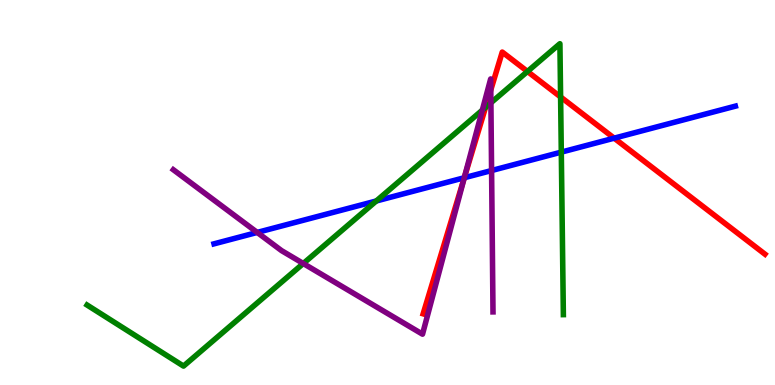[{'lines': ['blue', 'red'], 'intersections': [{'x': 5.99, 'y': 5.38}, {'x': 7.92, 'y': 6.41}]}, {'lines': ['green', 'red'], 'intersections': [{'x': 6.26, 'y': 7.21}, {'x': 6.81, 'y': 8.14}, {'x': 7.23, 'y': 7.48}]}, {'lines': ['purple', 'red'], 'intersections': [{'x': 5.99, 'y': 5.39}, {'x': 6.33, 'y': 7.66}]}, {'lines': ['blue', 'green'], 'intersections': [{'x': 4.86, 'y': 4.78}, {'x': 7.24, 'y': 6.05}]}, {'lines': ['blue', 'purple'], 'intersections': [{'x': 3.32, 'y': 3.96}, {'x': 5.99, 'y': 5.38}, {'x': 6.34, 'y': 5.57}]}, {'lines': ['green', 'purple'], 'intersections': [{'x': 3.91, 'y': 3.16}, {'x': 6.22, 'y': 7.14}, {'x': 6.33, 'y': 7.33}]}]